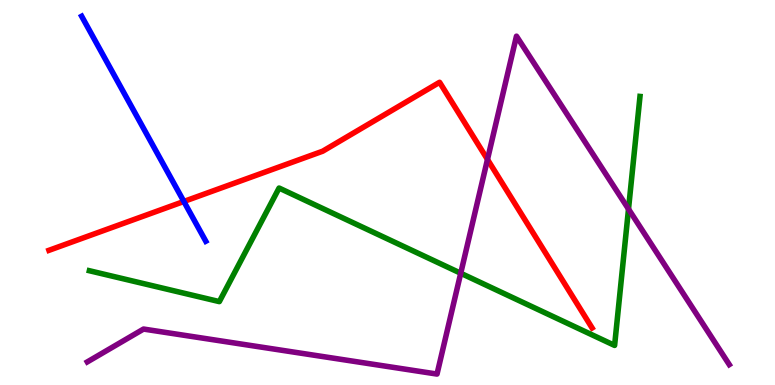[{'lines': ['blue', 'red'], 'intersections': [{'x': 2.37, 'y': 4.77}]}, {'lines': ['green', 'red'], 'intersections': []}, {'lines': ['purple', 'red'], 'intersections': [{'x': 6.29, 'y': 5.86}]}, {'lines': ['blue', 'green'], 'intersections': []}, {'lines': ['blue', 'purple'], 'intersections': []}, {'lines': ['green', 'purple'], 'intersections': [{'x': 5.94, 'y': 2.9}, {'x': 8.11, 'y': 4.57}]}]